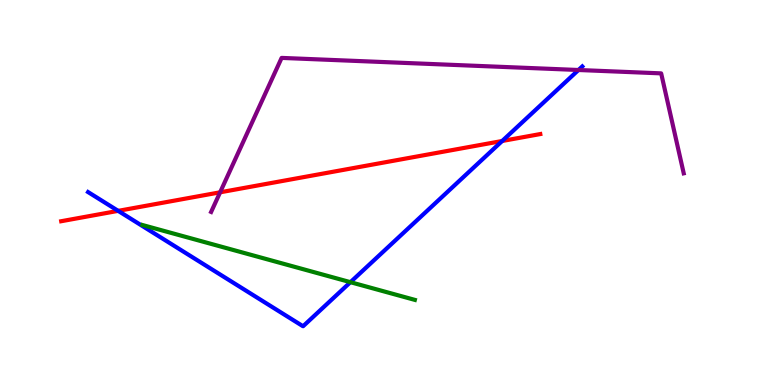[{'lines': ['blue', 'red'], 'intersections': [{'x': 1.52, 'y': 4.52}, {'x': 6.48, 'y': 6.34}]}, {'lines': ['green', 'red'], 'intersections': []}, {'lines': ['purple', 'red'], 'intersections': [{'x': 2.84, 'y': 5.0}]}, {'lines': ['blue', 'green'], 'intersections': [{'x': 4.52, 'y': 2.67}]}, {'lines': ['blue', 'purple'], 'intersections': [{'x': 7.46, 'y': 8.18}]}, {'lines': ['green', 'purple'], 'intersections': []}]